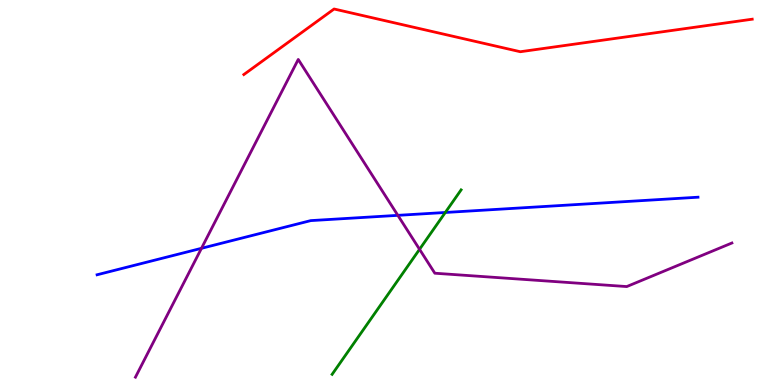[{'lines': ['blue', 'red'], 'intersections': []}, {'lines': ['green', 'red'], 'intersections': []}, {'lines': ['purple', 'red'], 'intersections': []}, {'lines': ['blue', 'green'], 'intersections': [{'x': 5.75, 'y': 4.48}]}, {'lines': ['blue', 'purple'], 'intersections': [{'x': 2.6, 'y': 3.55}, {'x': 5.13, 'y': 4.41}]}, {'lines': ['green', 'purple'], 'intersections': [{'x': 5.41, 'y': 3.52}]}]